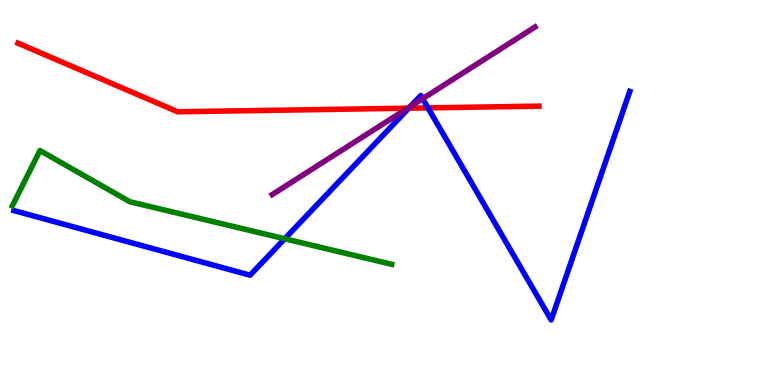[{'lines': ['blue', 'red'], 'intersections': [{'x': 5.27, 'y': 7.19}, {'x': 5.52, 'y': 7.2}]}, {'lines': ['green', 'red'], 'intersections': []}, {'lines': ['purple', 'red'], 'intersections': [{'x': 5.26, 'y': 7.19}]}, {'lines': ['blue', 'green'], 'intersections': [{'x': 3.67, 'y': 3.8}]}, {'lines': ['blue', 'purple'], 'intersections': [{'x': 5.3, 'y': 7.23}, {'x': 5.45, 'y': 7.44}]}, {'lines': ['green', 'purple'], 'intersections': []}]